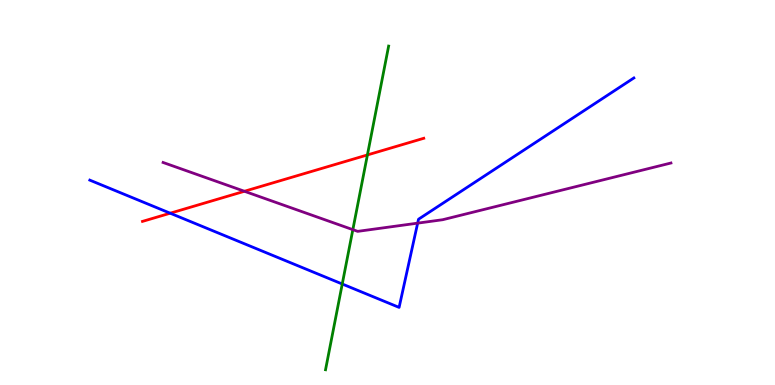[{'lines': ['blue', 'red'], 'intersections': [{'x': 2.2, 'y': 4.46}]}, {'lines': ['green', 'red'], 'intersections': [{'x': 4.74, 'y': 5.98}]}, {'lines': ['purple', 'red'], 'intersections': [{'x': 3.15, 'y': 5.03}]}, {'lines': ['blue', 'green'], 'intersections': [{'x': 4.42, 'y': 2.62}]}, {'lines': ['blue', 'purple'], 'intersections': [{'x': 5.39, 'y': 4.2}]}, {'lines': ['green', 'purple'], 'intersections': [{'x': 4.55, 'y': 4.03}]}]